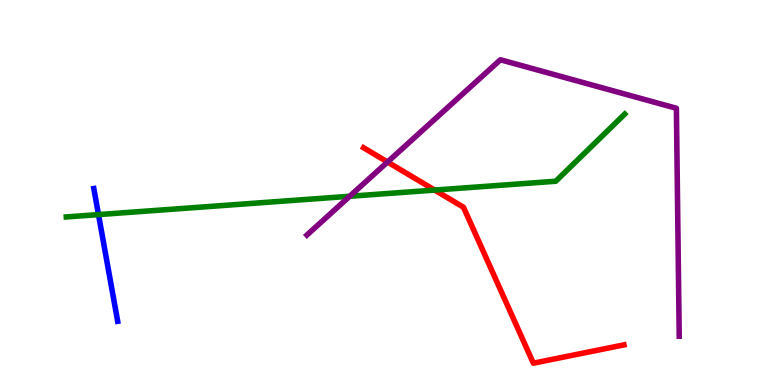[{'lines': ['blue', 'red'], 'intersections': []}, {'lines': ['green', 'red'], 'intersections': [{'x': 5.61, 'y': 5.06}]}, {'lines': ['purple', 'red'], 'intersections': [{'x': 5.0, 'y': 5.79}]}, {'lines': ['blue', 'green'], 'intersections': [{'x': 1.27, 'y': 4.43}]}, {'lines': ['blue', 'purple'], 'intersections': []}, {'lines': ['green', 'purple'], 'intersections': [{'x': 4.51, 'y': 4.9}]}]